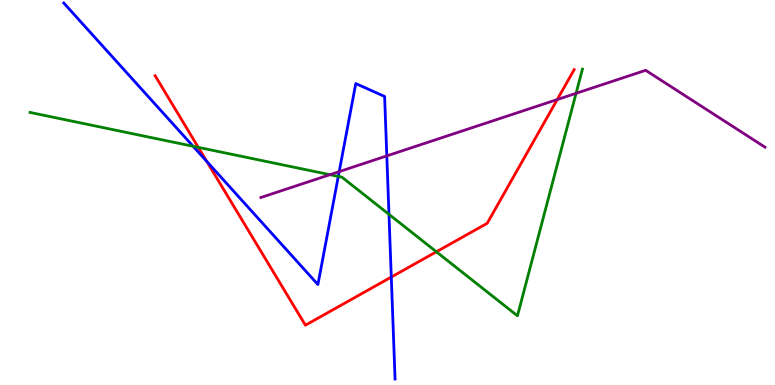[{'lines': ['blue', 'red'], 'intersections': [{'x': 2.67, 'y': 5.81}, {'x': 5.05, 'y': 2.8}]}, {'lines': ['green', 'red'], 'intersections': [{'x': 2.56, 'y': 6.17}, {'x': 5.63, 'y': 3.46}]}, {'lines': ['purple', 'red'], 'intersections': [{'x': 7.19, 'y': 7.41}]}, {'lines': ['blue', 'green'], 'intersections': [{'x': 2.49, 'y': 6.2}, {'x': 4.37, 'y': 5.42}, {'x': 5.02, 'y': 4.43}]}, {'lines': ['blue', 'purple'], 'intersections': [{'x': 4.38, 'y': 5.54}, {'x': 4.99, 'y': 5.95}]}, {'lines': ['green', 'purple'], 'intersections': [{'x': 4.26, 'y': 5.46}, {'x': 7.43, 'y': 7.58}]}]